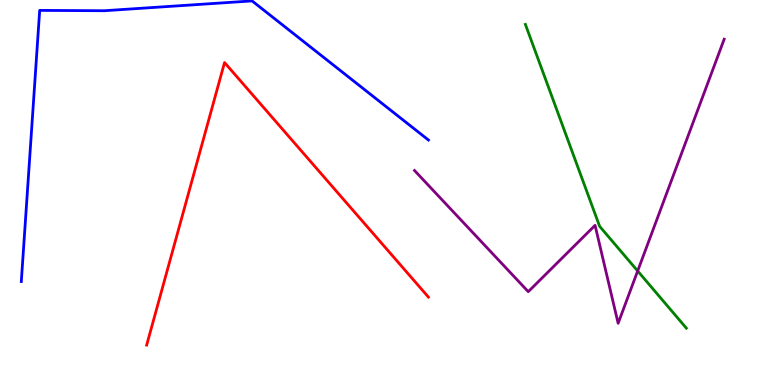[{'lines': ['blue', 'red'], 'intersections': []}, {'lines': ['green', 'red'], 'intersections': []}, {'lines': ['purple', 'red'], 'intersections': []}, {'lines': ['blue', 'green'], 'intersections': []}, {'lines': ['blue', 'purple'], 'intersections': []}, {'lines': ['green', 'purple'], 'intersections': [{'x': 8.23, 'y': 2.96}]}]